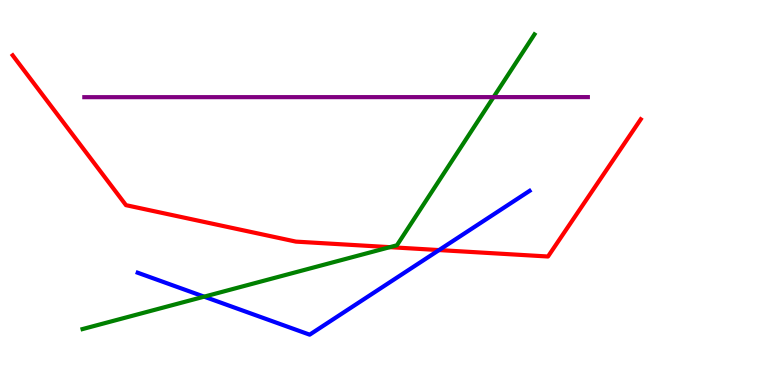[{'lines': ['blue', 'red'], 'intersections': [{'x': 5.67, 'y': 3.5}]}, {'lines': ['green', 'red'], 'intersections': [{'x': 5.03, 'y': 3.58}]}, {'lines': ['purple', 'red'], 'intersections': []}, {'lines': ['blue', 'green'], 'intersections': [{'x': 2.63, 'y': 2.29}]}, {'lines': ['blue', 'purple'], 'intersections': []}, {'lines': ['green', 'purple'], 'intersections': [{'x': 6.37, 'y': 7.48}]}]